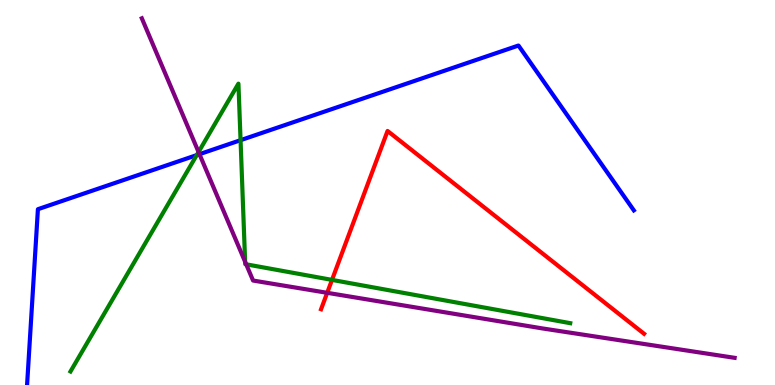[{'lines': ['blue', 'red'], 'intersections': []}, {'lines': ['green', 'red'], 'intersections': [{'x': 4.28, 'y': 2.73}]}, {'lines': ['purple', 'red'], 'intersections': [{'x': 4.22, 'y': 2.39}]}, {'lines': ['blue', 'green'], 'intersections': [{'x': 2.54, 'y': 5.97}, {'x': 3.1, 'y': 6.36}]}, {'lines': ['blue', 'purple'], 'intersections': [{'x': 2.57, 'y': 6.0}]}, {'lines': ['green', 'purple'], 'intersections': [{'x': 2.56, 'y': 6.05}, {'x': 3.16, 'y': 3.2}, {'x': 3.18, 'y': 3.13}]}]